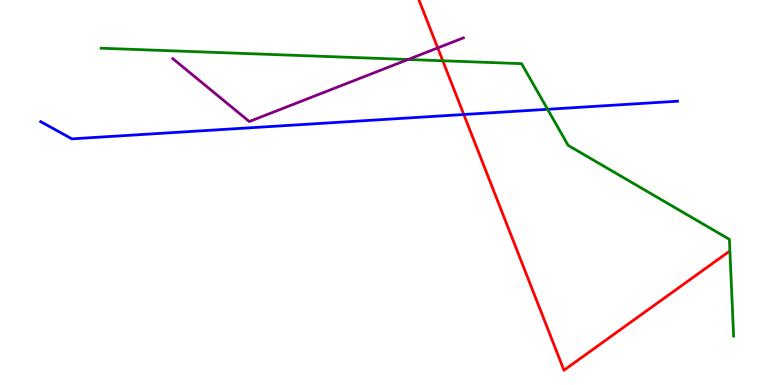[{'lines': ['blue', 'red'], 'intersections': [{'x': 5.98, 'y': 7.03}]}, {'lines': ['green', 'red'], 'intersections': [{'x': 5.71, 'y': 8.42}]}, {'lines': ['purple', 'red'], 'intersections': [{'x': 5.65, 'y': 8.76}]}, {'lines': ['blue', 'green'], 'intersections': [{'x': 7.07, 'y': 7.16}]}, {'lines': ['blue', 'purple'], 'intersections': []}, {'lines': ['green', 'purple'], 'intersections': [{'x': 5.27, 'y': 8.45}]}]